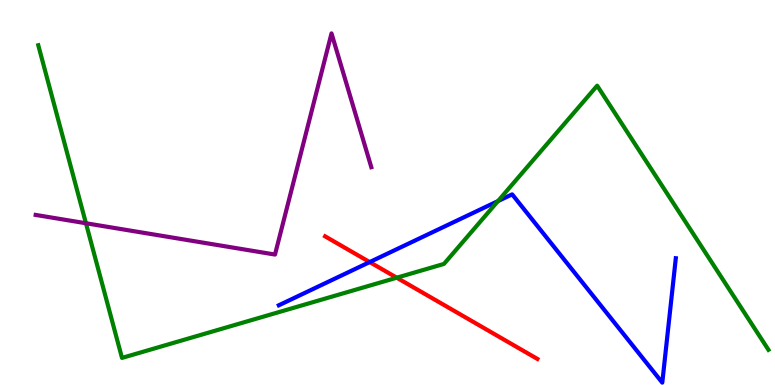[{'lines': ['blue', 'red'], 'intersections': [{'x': 4.77, 'y': 3.19}]}, {'lines': ['green', 'red'], 'intersections': [{'x': 5.12, 'y': 2.79}]}, {'lines': ['purple', 'red'], 'intersections': []}, {'lines': ['blue', 'green'], 'intersections': [{'x': 6.43, 'y': 4.78}]}, {'lines': ['blue', 'purple'], 'intersections': []}, {'lines': ['green', 'purple'], 'intersections': [{'x': 1.11, 'y': 4.2}]}]